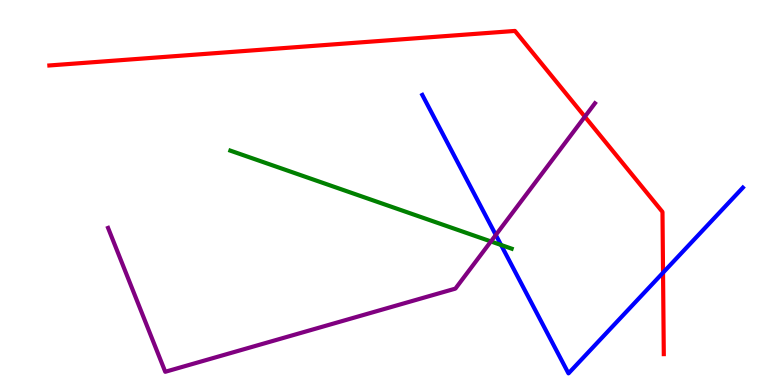[{'lines': ['blue', 'red'], 'intersections': [{'x': 8.56, 'y': 2.92}]}, {'lines': ['green', 'red'], 'intersections': []}, {'lines': ['purple', 'red'], 'intersections': [{'x': 7.55, 'y': 6.97}]}, {'lines': ['blue', 'green'], 'intersections': [{'x': 6.47, 'y': 3.64}]}, {'lines': ['blue', 'purple'], 'intersections': [{'x': 6.4, 'y': 3.9}]}, {'lines': ['green', 'purple'], 'intersections': [{'x': 6.33, 'y': 3.73}]}]